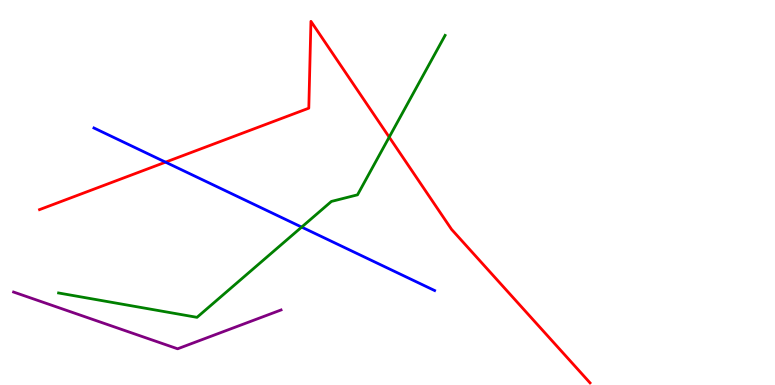[{'lines': ['blue', 'red'], 'intersections': [{'x': 2.14, 'y': 5.79}]}, {'lines': ['green', 'red'], 'intersections': [{'x': 5.02, 'y': 6.44}]}, {'lines': ['purple', 'red'], 'intersections': []}, {'lines': ['blue', 'green'], 'intersections': [{'x': 3.89, 'y': 4.1}]}, {'lines': ['blue', 'purple'], 'intersections': []}, {'lines': ['green', 'purple'], 'intersections': []}]